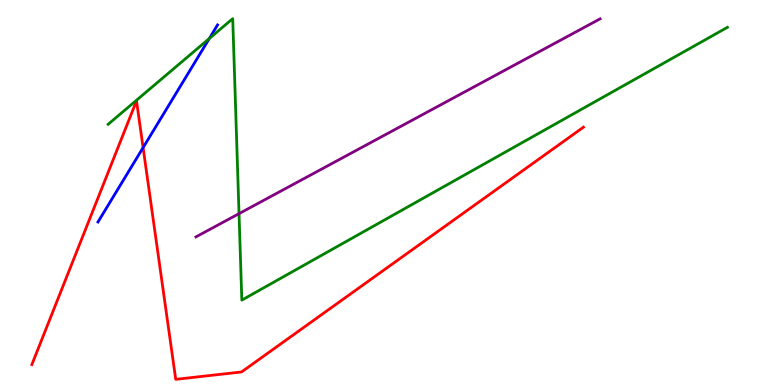[{'lines': ['blue', 'red'], 'intersections': [{'x': 1.85, 'y': 6.17}]}, {'lines': ['green', 'red'], 'intersections': []}, {'lines': ['purple', 'red'], 'intersections': []}, {'lines': ['blue', 'green'], 'intersections': [{'x': 2.7, 'y': 9.0}]}, {'lines': ['blue', 'purple'], 'intersections': []}, {'lines': ['green', 'purple'], 'intersections': [{'x': 3.08, 'y': 4.45}]}]